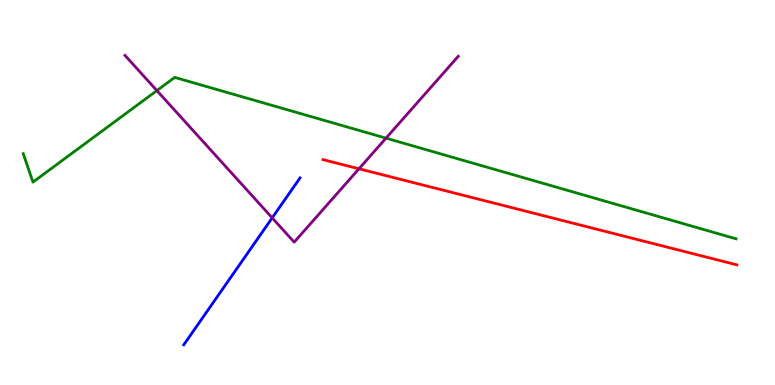[{'lines': ['blue', 'red'], 'intersections': []}, {'lines': ['green', 'red'], 'intersections': []}, {'lines': ['purple', 'red'], 'intersections': [{'x': 4.63, 'y': 5.62}]}, {'lines': ['blue', 'green'], 'intersections': []}, {'lines': ['blue', 'purple'], 'intersections': [{'x': 3.51, 'y': 4.34}]}, {'lines': ['green', 'purple'], 'intersections': [{'x': 2.02, 'y': 7.65}, {'x': 4.98, 'y': 6.41}]}]